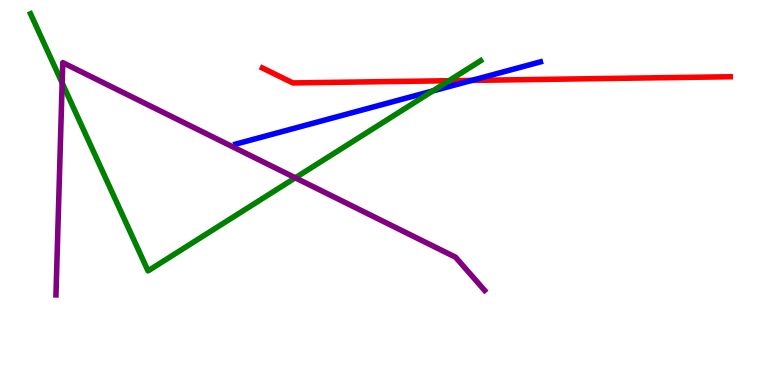[{'lines': ['blue', 'red'], 'intersections': [{'x': 6.09, 'y': 7.91}]}, {'lines': ['green', 'red'], 'intersections': [{'x': 5.79, 'y': 7.9}]}, {'lines': ['purple', 'red'], 'intersections': []}, {'lines': ['blue', 'green'], 'intersections': [{'x': 5.59, 'y': 7.64}]}, {'lines': ['blue', 'purple'], 'intersections': []}, {'lines': ['green', 'purple'], 'intersections': [{'x': 0.802, 'y': 7.84}, {'x': 3.81, 'y': 5.38}]}]